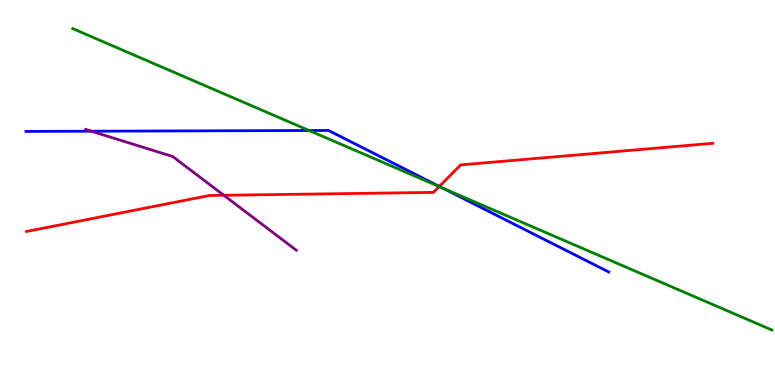[{'lines': ['blue', 'red'], 'intersections': [{'x': 5.67, 'y': 5.16}]}, {'lines': ['green', 'red'], 'intersections': [{'x': 5.67, 'y': 5.15}]}, {'lines': ['purple', 'red'], 'intersections': [{'x': 2.89, 'y': 4.93}]}, {'lines': ['blue', 'green'], 'intersections': [{'x': 3.99, 'y': 6.61}, {'x': 5.71, 'y': 5.12}]}, {'lines': ['blue', 'purple'], 'intersections': [{'x': 1.18, 'y': 6.59}]}, {'lines': ['green', 'purple'], 'intersections': []}]